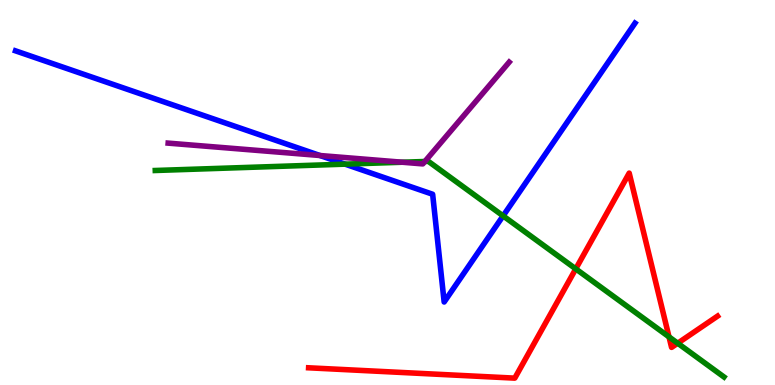[{'lines': ['blue', 'red'], 'intersections': []}, {'lines': ['green', 'red'], 'intersections': [{'x': 7.43, 'y': 3.02}, {'x': 8.63, 'y': 1.25}, {'x': 8.74, 'y': 1.09}]}, {'lines': ['purple', 'red'], 'intersections': []}, {'lines': ['blue', 'green'], 'intersections': [{'x': 4.45, 'y': 5.74}, {'x': 6.49, 'y': 4.39}]}, {'lines': ['blue', 'purple'], 'intersections': [{'x': 4.13, 'y': 5.96}]}, {'lines': ['green', 'purple'], 'intersections': [{'x': 5.19, 'y': 5.79}, {'x': 5.48, 'y': 5.81}]}]